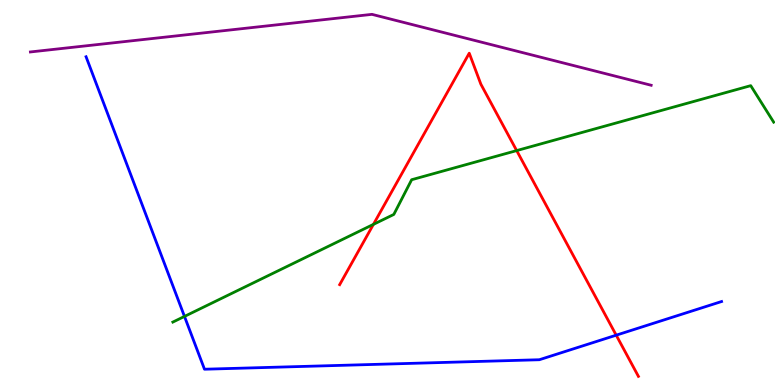[{'lines': ['blue', 'red'], 'intersections': [{'x': 7.95, 'y': 1.29}]}, {'lines': ['green', 'red'], 'intersections': [{'x': 4.82, 'y': 4.17}, {'x': 6.67, 'y': 6.09}]}, {'lines': ['purple', 'red'], 'intersections': []}, {'lines': ['blue', 'green'], 'intersections': [{'x': 2.38, 'y': 1.78}]}, {'lines': ['blue', 'purple'], 'intersections': []}, {'lines': ['green', 'purple'], 'intersections': []}]